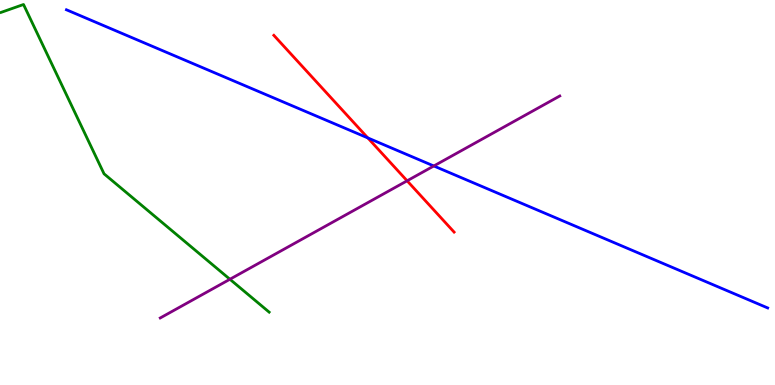[{'lines': ['blue', 'red'], 'intersections': [{'x': 4.75, 'y': 6.42}]}, {'lines': ['green', 'red'], 'intersections': []}, {'lines': ['purple', 'red'], 'intersections': [{'x': 5.25, 'y': 5.3}]}, {'lines': ['blue', 'green'], 'intersections': []}, {'lines': ['blue', 'purple'], 'intersections': [{'x': 5.6, 'y': 5.69}]}, {'lines': ['green', 'purple'], 'intersections': [{'x': 2.97, 'y': 2.75}]}]